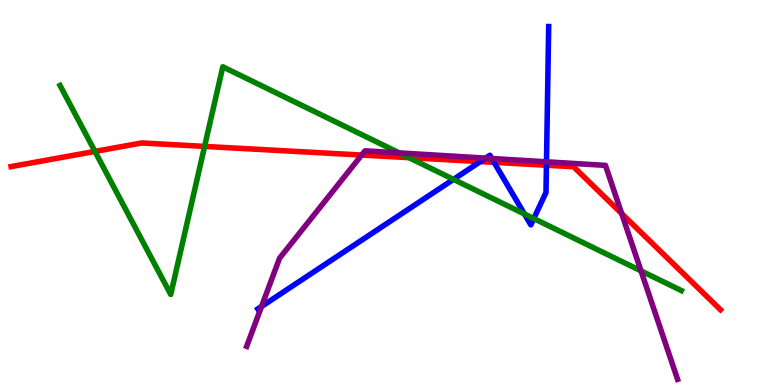[{'lines': ['blue', 'red'], 'intersections': [{'x': 6.2, 'y': 5.8}, {'x': 6.38, 'y': 5.78}, {'x': 7.05, 'y': 5.71}]}, {'lines': ['green', 'red'], 'intersections': [{'x': 1.23, 'y': 6.07}, {'x': 2.64, 'y': 6.2}, {'x': 5.28, 'y': 5.9}]}, {'lines': ['purple', 'red'], 'intersections': [{'x': 4.67, 'y': 5.97}, {'x': 8.02, 'y': 4.45}]}, {'lines': ['blue', 'green'], 'intersections': [{'x': 5.85, 'y': 5.34}, {'x': 6.77, 'y': 4.44}, {'x': 6.89, 'y': 4.32}]}, {'lines': ['blue', 'purple'], 'intersections': [{'x': 3.37, 'y': 2.04}, {'x': 6.27, 'y': 5.89}, {'x': 6.35, 'y': 5.88}, {'x': 7.05, 'y': 5.8}]}, {'lines': ['green', 'purple'], 'intersections': [{'x': 5.15, 'y': 6.03}, {'x': 8.27, 'y': 2.96}]}]